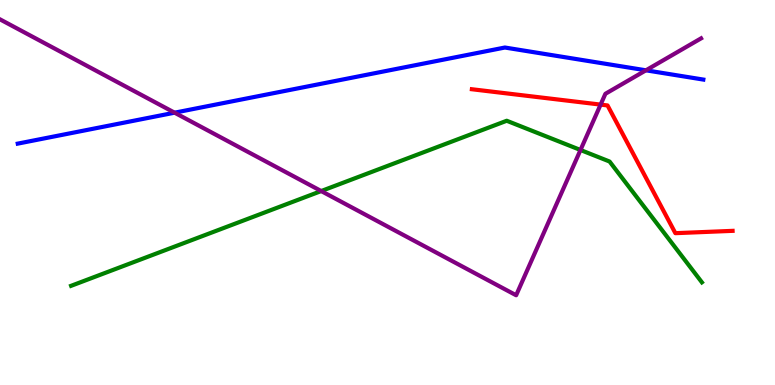[{'lines': ['blue', 'red'], 'intersections': []}, {'lines': ['green', 'red'], 'intersections': []}, {'lines': ['purple', 'red'], 'intersections': [{'x': 7.75, 'y': 7.28}]}, {'lines': ['blue', 'green'], 'intersections': []}, {'lines': ['blue', 'purple'], 'intersections': [{'x': 2.25, 'y': 7.07}, {'x': 8.33, 'y': 8.17}]}, {'lines': ['green', 'purple'], 'intersections': [{'x': 4.14, 'y': 5.04}, {'x': 7.49, 'y': 6.1}]}]